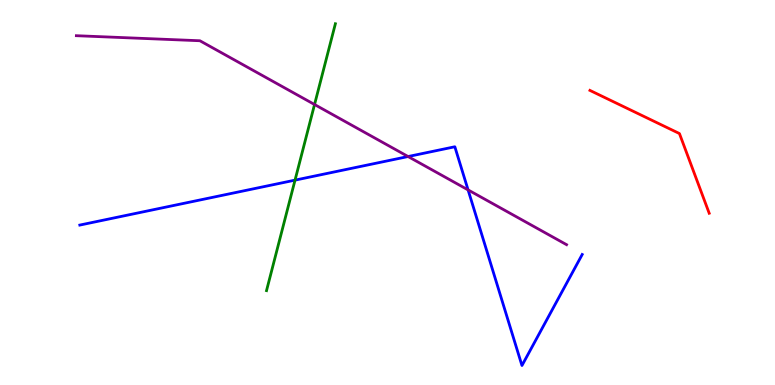[{'lines': ['blue', 'red'], 'intersections': []}, {'lines': ['green', 'red'], 'intersections': []}, {'lines': ['purple', 'red'], 'intersections': []}, {'lines': ['blue', 'green'], 'intersections': [{'x': 3.81, 'y': 5.32}]}, {'lines': ['blue', 'purple'], 'intersections': [{'x': 5.27, 'y': 5.93}, {'x': 6.04, 'y': 5.07}]}, {'lines': ['green', 'purple'], 'intersections': [{'x': 4.06, 'y': 7.29}]}]